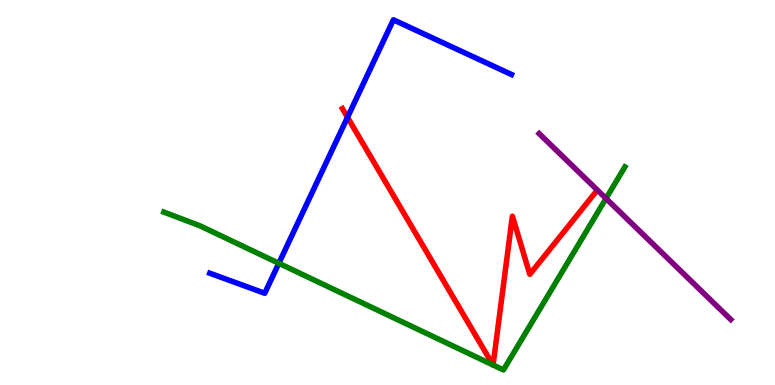[{'lines': ['blue', 'red'], 'intersections': [{'x': 4.48, 'y': 6.95}]}, {'lines': ['green', 'red'], 'intersections': [{'x': 6.36, 'y': 0.521}, {'x': 6.36, 'y': 0.52}]}, {'lines': ['purple', 'red'], 'intersections': []}, {'lines': ['blue', 'green'], 'intersections': [{'x': 3.6, 'y': 3.16}]}, {'lines': ['blue', 'purple'], 'intersections': []}, {'lines': ['green', 'purple'], 'intersections': [{'x': 7.82, 'y': 4.84}]}]